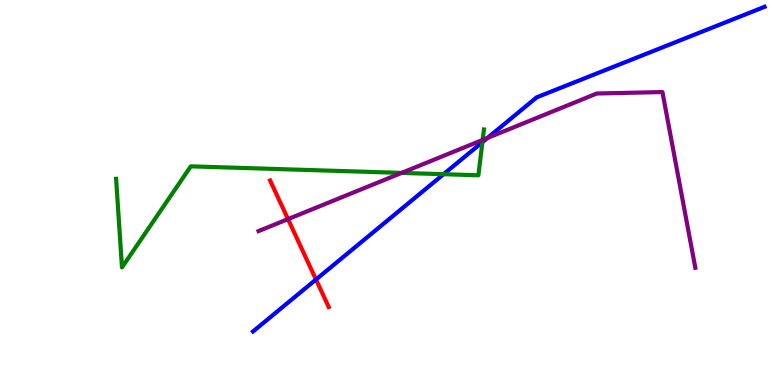[{'lines': ['blue', 'red'], 'intersections': [{'x': 4.08, 'y': 2.74}]}, {'lines': ['green', 'red'], 'intersections': []}, {'lines': ['purple', 'red'], 'intersections': [{'x': 3.72, 'y': 4.31}]}, {'lines': ['blue', 'green'], 'intersections': [{'x': 5.72, 'y': 5.48}, {'x': 6.22, 'y': 6.31}]}, {'lines': ['blue', 'purple'], 'intersections': [{'x': 6.29, 'y': 6.42}]}, {'lines': ['green', 'purple'], 'intersections': [{'x': 5.18, 'y': 5.51}, {'x': 6.23, 'y': 6.37}]}]